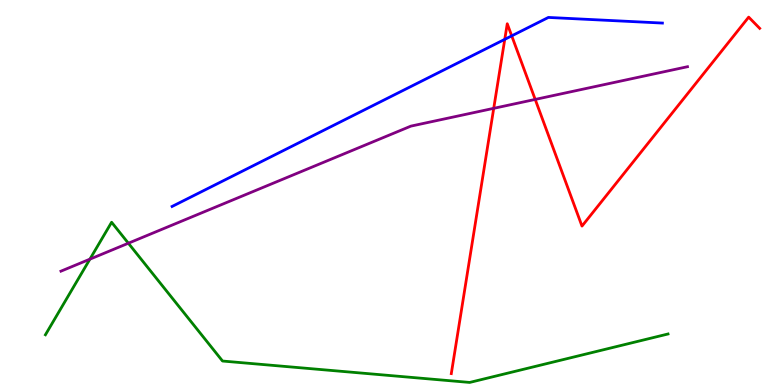[{'lines': ['blue', 'red'], 'intersections': [{'x': 6.51, 'y': 8.98}, {'x': 6.6, 'y': 9.07}]}, {'lines': ['green', 'red'], 'intersections': []}, {'lines': ['purple', 'red'], 'intersections': [{'x': 6.37, 'y': 7.19}, {'x': 6.91, 'y': 7.42}]}, {'lines': ['blue', 'green'], 'intersections': []}, {'lines': ['blue', 'purple'], 'intersections': []}, {'lines': ['green', 'purple'], 'intersections': [{'x': 1.16, 'y': 3.27}, {'x': 1.66, 'y': 3.68}]}]